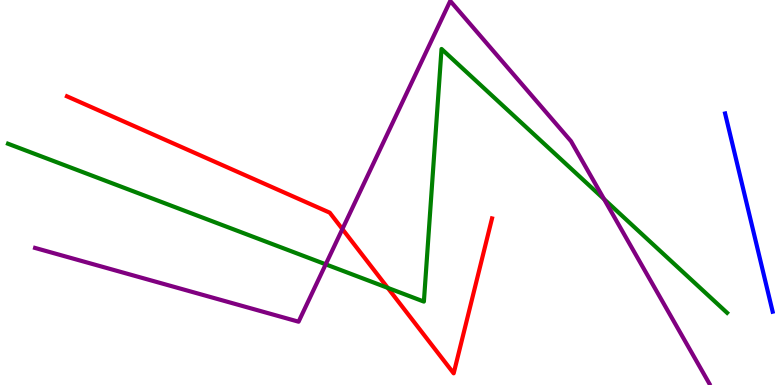[{'lines': ['blue', 'red'], 'intersections': []}, {'lines': ['green', 'red'], 'intersections': [{'x': 5.0, 'y': 2.52}]}, {'lines': ['purple', 'red'], 'intersections': [{'x': 4.42, 'y': 4.05}]}, {'lines': ['blue', 'green'], 'intersections': []}, {'lines': ['blue', 'purple'], 'intersections': []}, {'lines': ['green', 'purple'], 'intersections': [{'x': 4.2, 'y': 3.13}, {'x': 7.79, 'y': 4.83}]}]